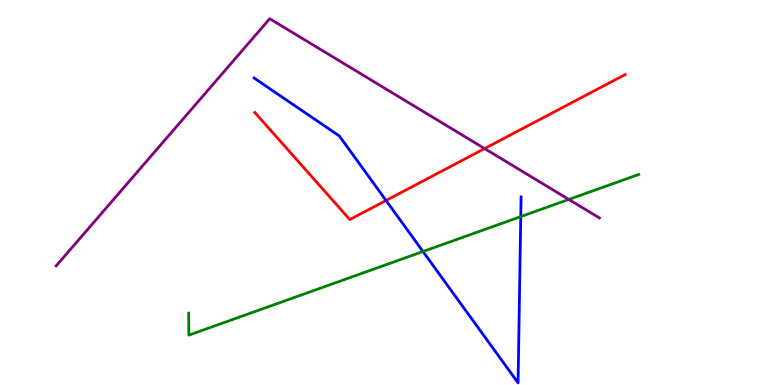[{'lines': ['blue', 'red'], 'intersections': [{'x': 4.98, 'y': 4.79}]}, {'lines': ['green', 'red'], 'intersections': []}, {'lines': ['purple', 'red'], 'intersections': [{'x': 6.25, 'y': 6.14}]}, {'lines': ['blue', 'green'], 'intersections': [{'x': 5.46, 'y': 3.47}, {'x': 6.72, 'y': 4.37}]}, {'lines': ['blue', 'purple'], 'intersections': []}, {'lines': ['green', 'purple'], 'intersections': [{'x': 7.34, 'y': 4.82}]}]